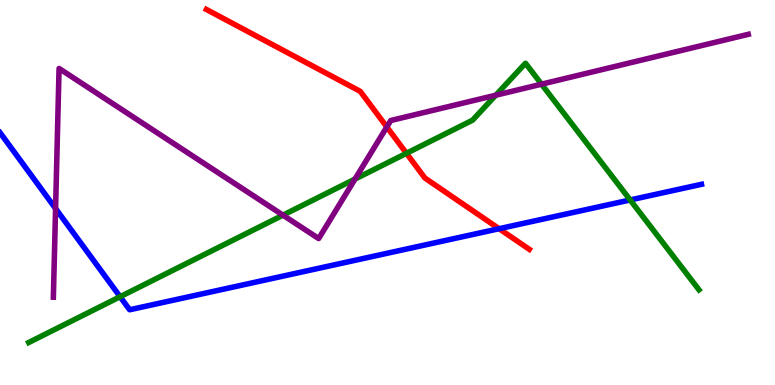[{'lines': ['blue', 'red'], 'intersections': [{'x': 6.44, 'y': 4.06}]}, {'lines': ['green', 'red'], 'intersections': [{'x': 5.24, 'y': 6.02}]}, {'lines': ['purple', 'red'], 'intersections': [{'x': 4.99, 'y': 6.7}]}, {'lines': ['blue', 'green'], 'intersections': [{'x': 1.55, 'y': 2.29}, {'x': 8.13, 'y': 4.81}]}, {'lines': ['blue', 'purple'], 'intersections': [{'x': 0.717, 'y': 4.58}]}, {'lines': ['green', 'purple'], 'intersections': [{'x': 3.65, 'y': 4.41}, {'x': 4.58, 'y': 5.35}, {'x': 6.4, 'y': 7.53}, {'x': 6.99, 'y': 7.81}]}]